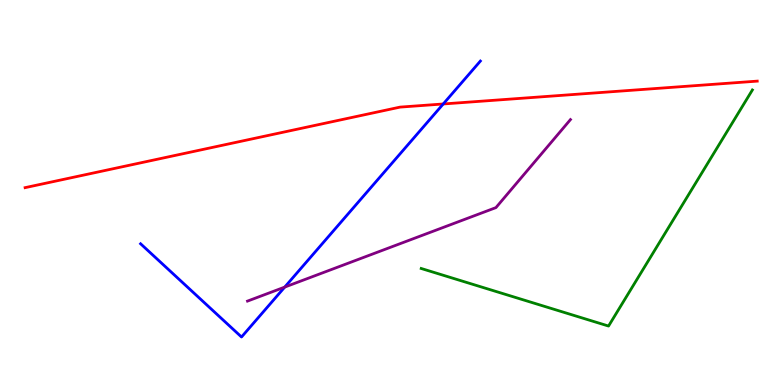[{'lines': ['blue', 'red'], 'intersections': [{'x': 5.72, 'y': 7.3}]}, {'lines': ['green', 'red'], 'intersections': []}, {'lines': ['purple', 'red'], 'intersections': []}, {'lines': ['blue', 'green'], 'intersections': []}, {'lines': ['blue', 'purple'], 'intersections': [{'x': 3.67, 'y': 2.54}]}, {'lines': ['green', 'purple'], 'intersections': []}]